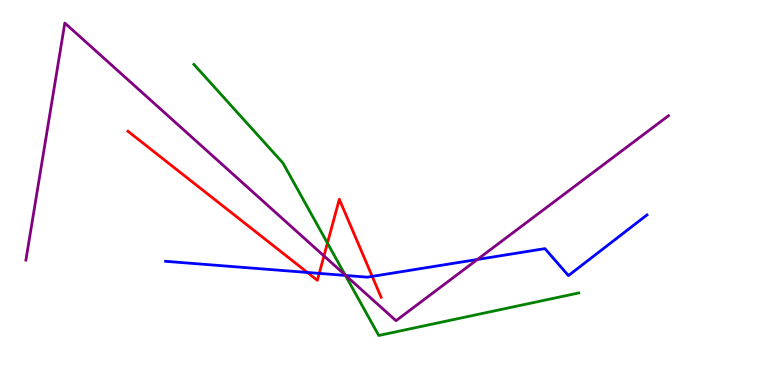[{'lines': ['blue', 'red'], 'intersections': [{'x': 3.97, 'y': 2.92}, {'x': 4.12, 'y': 2.9}, {'x': 4.8, 'y': 2.82}]}, {'lines': ['green', 'red'], 'intersections': [{'x': 4.23, 'y': 3.69}]}, {'lines': ['purple', 'red'], 'intersections': [{'x': 4.18, 'y': 3.35}]}, {'lines': ['blue', 'green'], 'intersections': [{'x': 4.46, 'y': 2.85}]}, {'lines': ['blue', 'purple'], 'intersections': [{'x': 4.46, 'y': 2.85}, {'x': 6.16, 'y': 3.26}]}, {'lines': ['green', 'purple'], 'intersections': [{'x': 4.45, 'y': 2.86}]}]